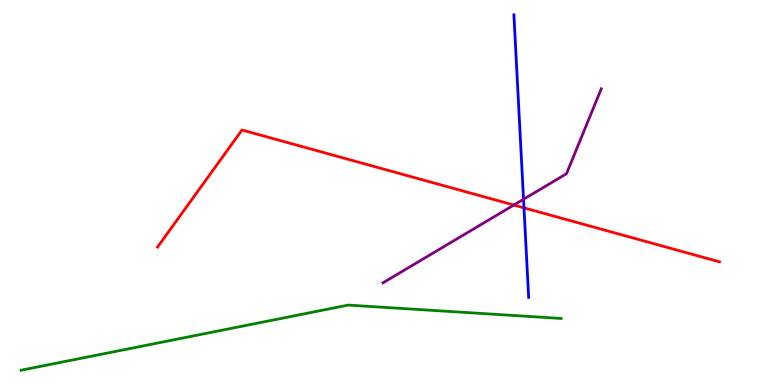[{'lines': ['blue', 'red'], 'intersections': [{'x': 6.76, 'y': 4.6}]}, {'lines': ['green', 'red'], 'intersections': []}, {'lines': ['purple', 'red'], 'intersections': [{'x': 6.63, 'y': 4.67}]}, {'lines': ['blue', 'green'], 'intersections': []}, {'lines': ['blue', 'purple'], 'intersections': [{'x': 6.76, 'y': 4.82}]}, {'lines': ['green', 'purple'], 'intersections': []}]